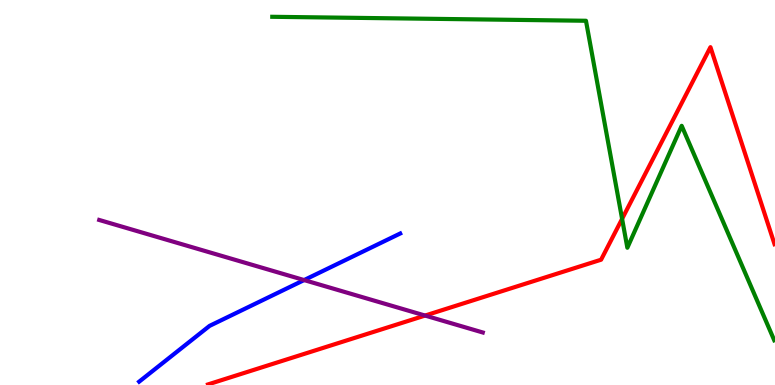[{'lines': ['blue', 'red'], 'intersections': []}, {'lines': ['green', 'red'], 'intersections': [{'x': 8.03, 'y': 4.31}]}, {'lines': ['purple', 'red'], 'intersections': [{'x': 5.48, 'y': 1.8}]}, {'lines': ['blue', 'green'], 'intersections': []}, {'lines': ['blue', 'purple'], 'intersections': [{'x': 3.92, 'y': 2.73}]}, {'lines': ['green', 'purple'], 'intersections': []}]